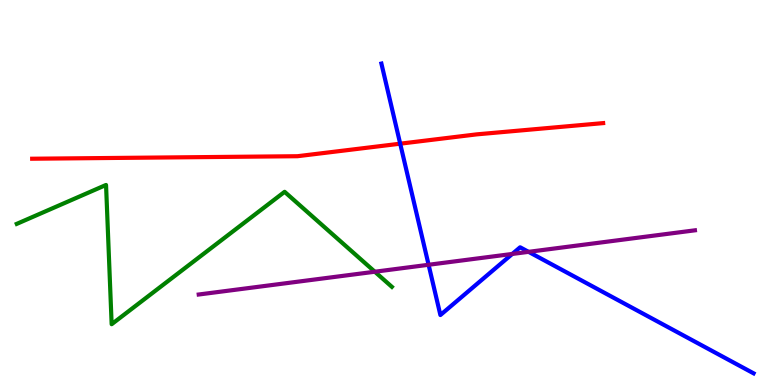[{'lines': ['blue', 'red'], 'intersections': [{'x': 5.16, 'y': 6.27}]}, {'lines': ['green', 'red'], 'intersections': []}, {'lines': ['purple', 'red'], 'intersections': []}, {'lines': ['blue', 'green'], 'intersections': []}, {'lines': ['blue', 'purple'], 'intersections': [{'x': 5.53, 'y': 3.12}, {'x': 6.61, 'y': 3.4}, {'x': 6.82, 'y': 3.46}]}, {'lines': ['green', 'purple'], 'intersections': [{'x': 4.84, 'y': 2.94}]}]